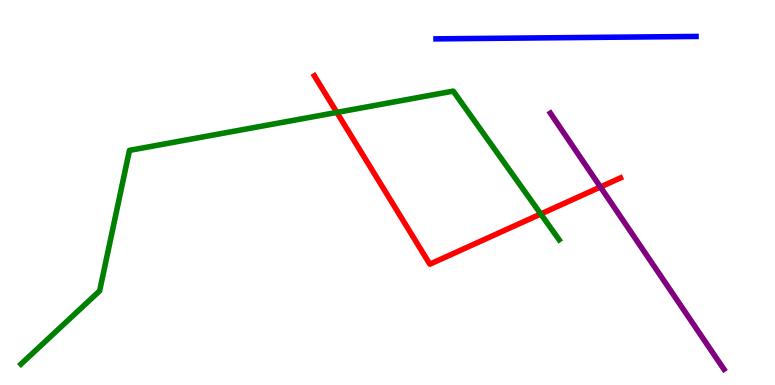[{'lines': ['blue', 'red'], 'intersections': []}, {'lines': ['green', 'red'], 'intersections': [{'x': 4.35, 'y': 7.08}, {'x': 6.98, 'y': 4.44}]}, {'lines': ['purple', 'red'], 'intersections': [{'x': 7.75, 'y': 5.14}]}, {'lines': ['blue', 'green'], 'intersections': []}, {'lines': ['blue', 'purple'], 'intersections': []}, {'lines': ['green', 'purple'], 'intersections': []}]